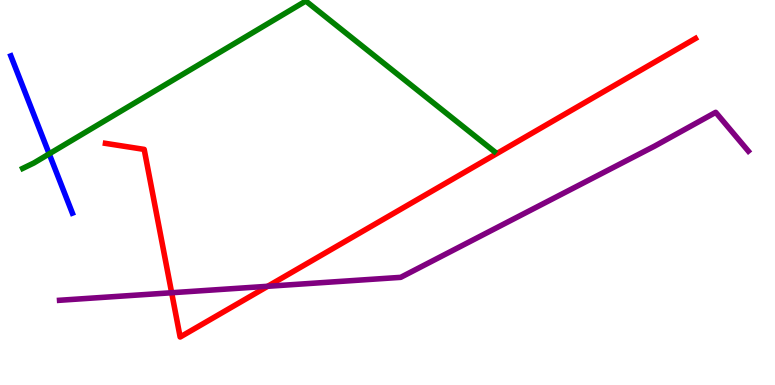[{'lines': ['blue', 'red'], 'intersections': []}, {'lines': ['green', 'red'], 'intersections': []}, {'lines': ['purple', 'red'], 'intersections': [{'x': 2.21, 'y': 2.4}, {'x': 3.45, 'y': 2.56}]}, {'lines': ['blue', 'green'], 'intersections': [{'x': 0.635, 'y': 6.0}]}, {'lines': ['blue', 'purple'], 'intersections': []}, {'lines': ['green', 'purple'], 'intersections': []}]